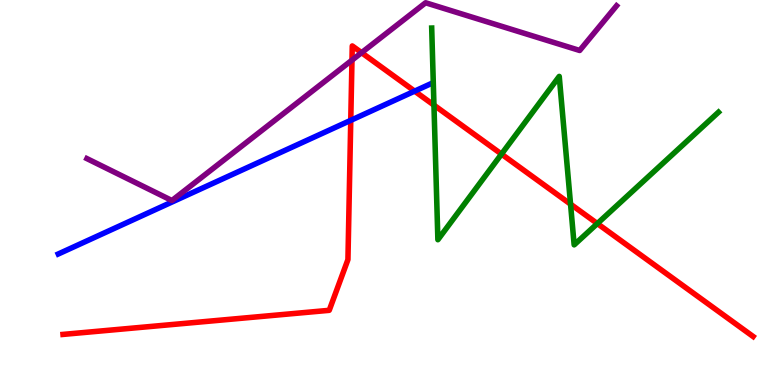[{'lines': ['blue', 'red'], 'intersections': [{'x': 4.53, 'y': 6.87}, {'x': 5.35, 'y': 7.63}]}, {'lines': ['green', 'red'], 'intersections': [{'x': 5.6, 'y': 7.27}, {'x': 6.47, 'y': 6.0}, {'x': 7.36, 'y': 4.7}, {'x': 7.71, 'y': 4.19}]}, {'lines': ['purple', 'red'], 'intersections': [{'x': 4.54, 'y': 8.44}, {'x': 4.67, 'y': 8.63}]}, {'lines': ['blue', 'green'], 'intersections': []}, {'lines': ['blue', 'purple'], 'intersections': []}, {'lines': ['green', 'purple'], 'intersections': []}]